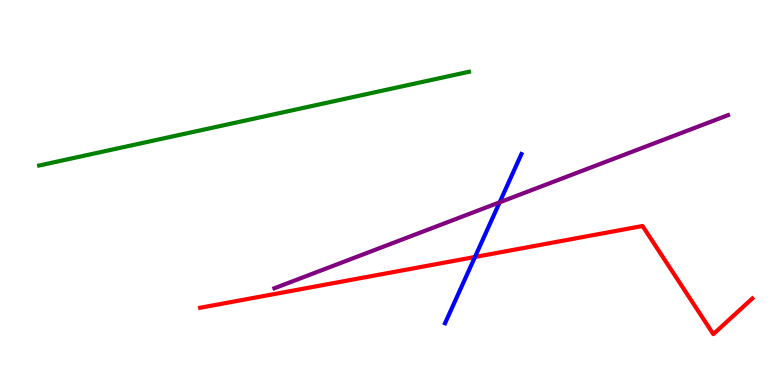[{'lines': ['blue', 'red'], 'intersections': [{'x': 6.13, 'y': 3.33}]}, {'lines': ['green', 'red'], 'intersections': []}, {'lines': ['purple', 'red'], 'intersections': []}, {'lines': ['blue', 'green'], 'intersections': []}, {'lines': ['blue', 'purple'], 'intersections': [{'x': 6.45, 'y': 4.75}]}, {'lines': ['green', 'purple'], 'intersections': []}]